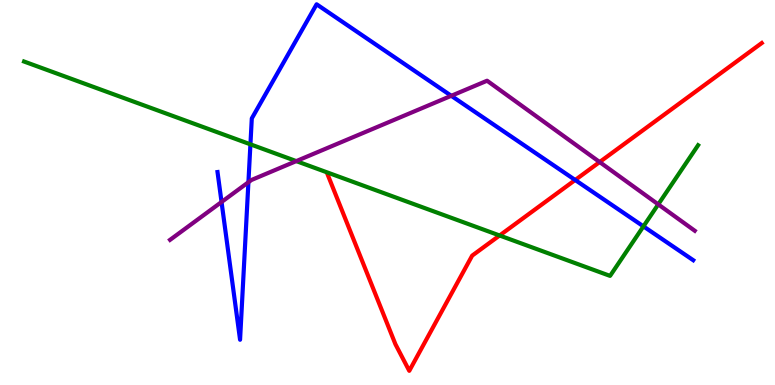[{'lines': ['blue', 'red'], 'intersections': [{'x': 7.42, 'y': 5.32}]}, {'lines': ['green', 'red'], 'intersections': [{'x': 6.45, 'y': 3.88}]}, {'lines': ['purple', 'red'], 'intersections': [{'x': 7.74, 'y': 5.79}]}, {'lines': ['blue', 'green'], 'intersections': [{'x': 3.23, 'y': 6.25}, {'x': 8.3, 'y': 4.12}]}, {'lines': ['blue', 'purple'], 'intersections': [{'x': 2.86, 'y': 4.75}, {'x': 3.21, 'y': 5.27}, {'x': 5.82, 'y': 7.51}]}, {'lines': ['green', 'purple'], 'intersections': [{'x': 3.82, 'y': 5.82}, {'x': 8.49, 'y': 4.69}]}]